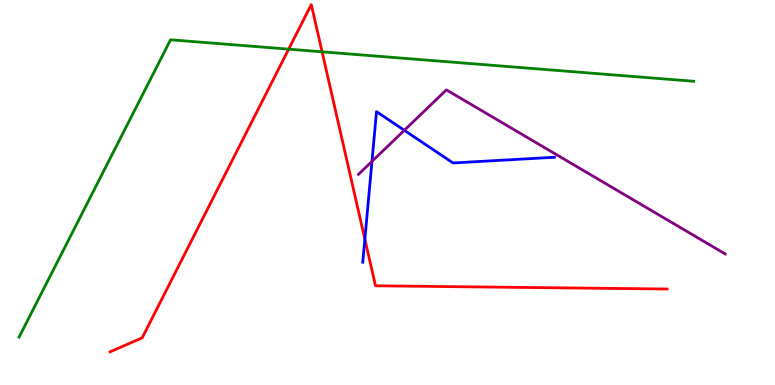[{'lines': ['blue', 'red'], 'intersections': [{'x': 4.71, 'y': 3.79}]}, {'lines': ['green', 'red'], 'intersections': [{'x': 3.72, 'y': 8.72}, {'x': 4.16, 'y': 8.65}]}, {'lines': ['purple', 'red'], 'intersections': []}, {'lines': ['blue', 'green'], 'intersections': []}, {'lines': ['blue', 'purple'], 'intersections': [{'x': 4.8, 'y': 5.81}, {'x': 5.22, 'y': 6.62}]}, {'lines': ['green', 'purple'], 'intersections': []}]